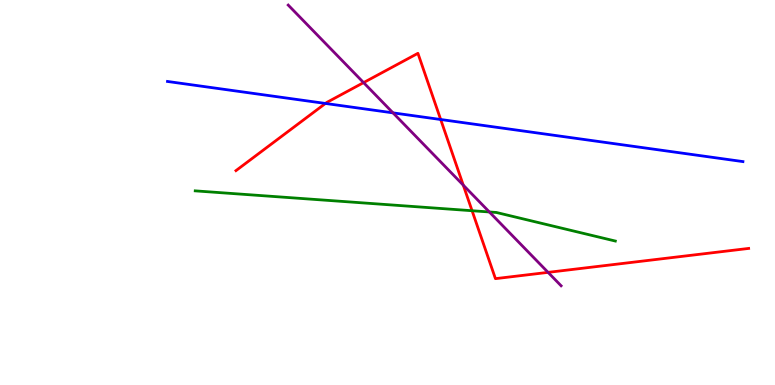[{'lines': ['blue', 'red'], 'intersections': [{'x': 4.2, 'y': 7.31}, {'x': 5.69, 'y': 6.9}]}, {'lines': ['green', 'red'], 'intersections': [{'x': 6.09, 'y': 4.53}]}, {'lines': ['purple', 'red'], 'intersections': [{'x': 4.69, 'y': 7.85}, {'x': 5.98, 'y': 5.19}, {'x': 7.07, 'y': 2.93}]}, {'lines': ['blue', 'green'], 'intersections': []}, {'lines': ['blue', 'purple'], 'intersections': [{'x': 5.07, 'y': 7.07}]}, {'lines': ['green', 'purple'], 'intersections': [{'x': 6.31, 'y': 4.49}]}]